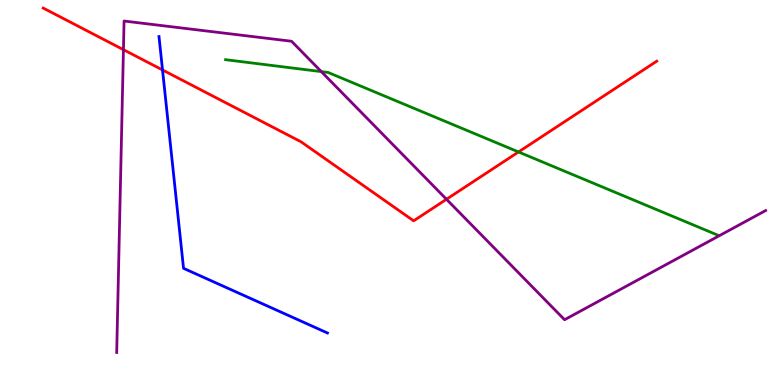[{'lines': ['blue', 'red'], 'intersections': [{'x': 2.1, 'y': 8.18}]}, {'lines': ['green', 'red'], 'intersections': [{'x': 6.69, 'y': 6.05}]}, {'lines': ['purple', 'red'], 'intersections': [{'x': 1.59, 'y': 8.71}, {'x': 5.76, 'y': 4.82}]}, {'lines': ['blue', 'green'], 'intersections': []}, {'lines': ['blue', 'purple'], 'intersections': []}, {'lines': ['green', 'purple'], 'intersections': [{'x': 4.15, 'y': 8.14}]}]